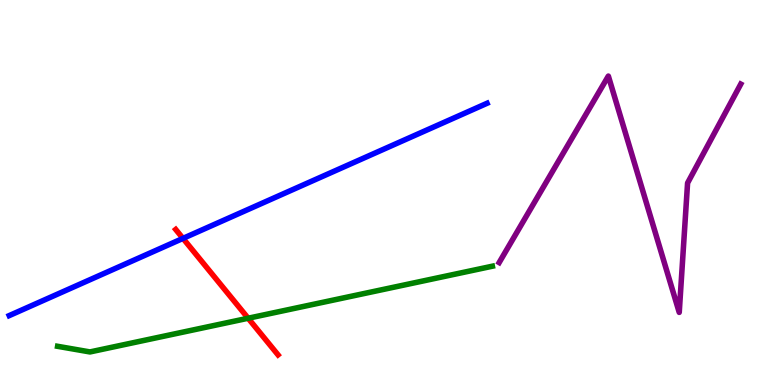[{'lines': ['blue', 'red'], 'intersections': [{'x': 2.36, 'y': 3.81}]}, {'lines': ['green', 'red'], 'intersections': [{'x': 3.2, 'y': 1.73}]}, {'lines': ['purple', 'red'], 'intersections': []}, {'lines': ['blue', 'green'], 'intersections': []}, {'lines': ['blue', 'purple'], 'intersections': []}, {'lines': ['green', 'purple'], 'intersections': []}]